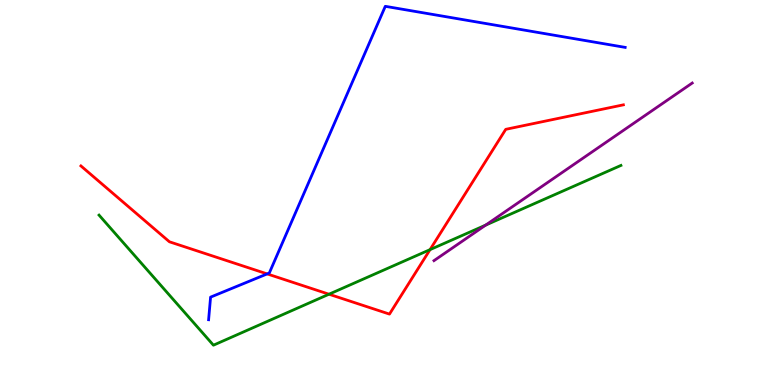[{'lines': ['blue', 'red'], 'intersections': [{'x': 3.45, 'y': 2.89}]}, {'lines': ['green', 'red'], 'intersections': [{'x': 4.24, 'y': 2.36}, {'x': 5.55, 'y': 3.52}]}, {'lines': ['purple', 'red'], 'intersections': []}, {'lines': ['blue', 'green'], 'intersections': []}, {'lines': ['blue', 'purple'], 'intersections': []}, {'lines': ['green', 'purple'], 'intersections': [{'x': 6.27, 'y': 4.15}]}]